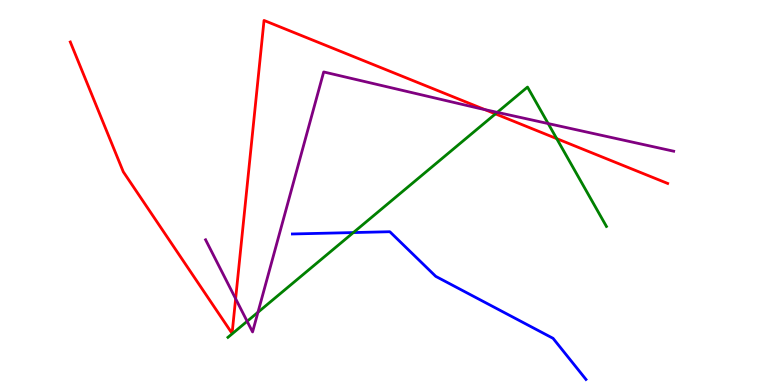[{'lines': ['blue', 'red'], 'intersections': []}, {'lines': ['green', 'red'], 'intersections': [{'x': 6.39, 'y': 7.04}, {'x': 7.18, 'y': 6.4}]}, {'lines': ['purple', 'red'], 'intersections': [{'x': 3.04, 'y': 2.24}, {'x': 6.26, 'y': 7.15}]}, {'lines': ['blue', 'green'], 'intersections': [{'x': 4.56, 'y': 3.96}]}, {'lines': ['blue', 'purple'], 'intersections': []}, {'lines': ['green', 'purple'], 'intersections': [{'x': 3.19, 'y': 1.65}, {'x': 3.33, 'y': 1.89}, {'x': 6.42, 'y': 7.08}, {'x': 7.07, 'y': 6.79}]}]